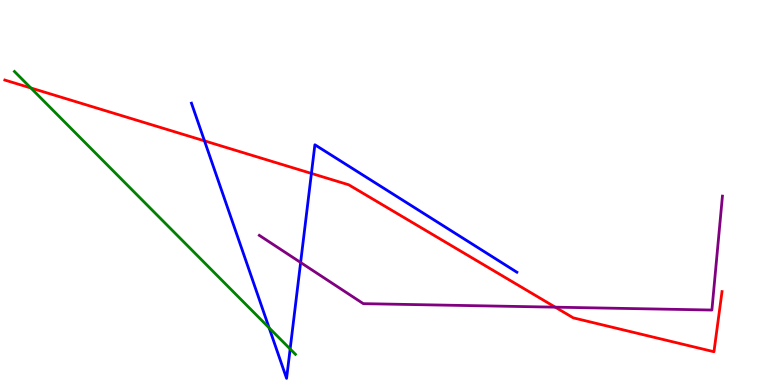[{'lines': ['blue', 'red'], 'intersections': [{'x': 2.64, 'y': 6.34}, {'x': 4.02, 'y': 5.5}]}, {'lines': ['green', 'red'], 'intersections': [{'x': 0.398, 'y': 7.71}]}, {'lines': ['purple', 'red'], 'intersections': [{'x': 7.16, 'y': 2.02}]}, {'lines': ['blue', 'green'], 'intersections': [{'x': 3.47, 'y': 1.49}, {'x': 3.74, 'y': 0.935}]}, {'lines': ['blue', 'purple'], 'intersections': [{'x': 3.88, 'y': 3.18}]}, {'lines': ['green', 'purple'], 'intersections': []}]